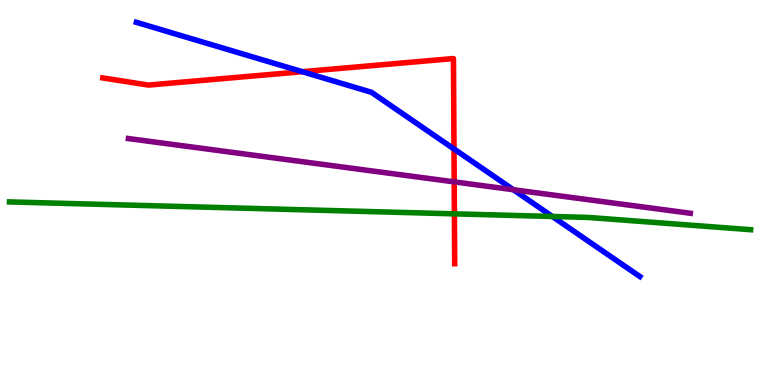[{'lines': ['blue', 'red'], 'intersections': [{'x': 3.9, 'y': 8.14}, {'x': 5.86, 'y': 6.13}]}, {'lines': ['green', 'red'], 'intersections': [{'x': 5.86, 'y': 4.45}]}, {'lines': ['purple', 'red'], 'intersections': [{'x': 5.86, 'y': 5.28}]}, {'lines': ['blue', 'green'], 'intersections': [{'x': 7.13, 'y': 4.38}]}, {'lines': ['blue', 'purple'], 'intersections': [{'x': 6.62, 'y': 5.07}]}, {'lines': ['green', 'purple'], 'intersections': []}]